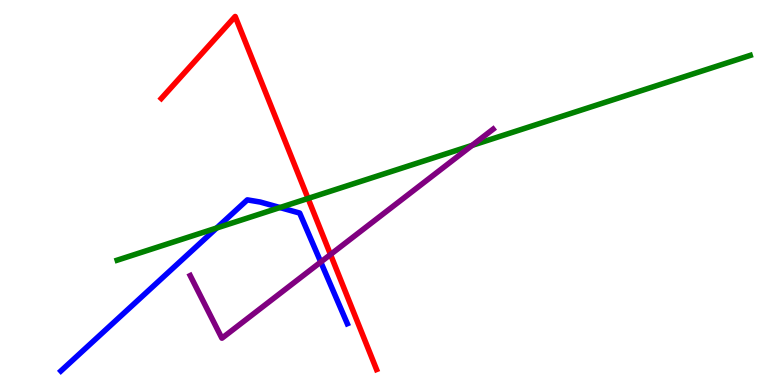[{'lines': ['blue', 'red'], 'intersections': []}, {'lines': ['green', 'red'], 'intersections': [{'x': 3.97, 'y': 4.85}]}, {'lines': ['purple', 'red'], 'intersections': [{'x': 4.26, 'y': 3.39}]}, {'lines': ['blue', 'green'], 'intersections': [{'x': 2.8, 'y': 4.08}, {'x': 3.61, 'y': 4.61}]}, {'lines': ['blue', 'purple'], 'intersections': [{'x': 4.14, 'y': 3.19}]}, {'lines': ['green', 'purple'], 'intersections': [{'x': 6.09, 'y': 6.22}]}]